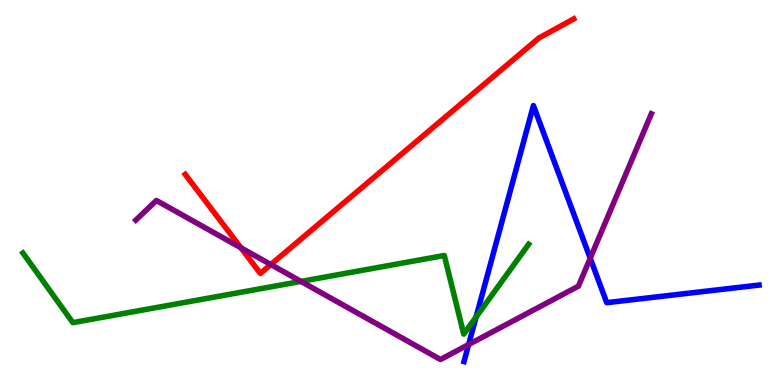[{'lines': ['blue', 'red'], 'intersections': []}, {'lines': ['green', 'red'], 'intersections': []}, {'lines': ['purple', 'red'], 'intersections': [{'x': 3.11, 'y': 3.56}, {'x': 3.49, 'y': 3.13}]}, {'lines': ['blue', 'green'], 'intersections': [{'x': 6.14, 'y': 1.77}]}, {'lines': ['blue', 'purple'], 'intersections': [{'x': 6.05, 'y': 1.05}, {'x': 7.62, 'y': 3.29}]}, {'lines': ['green', 'purple'], 'intersections': [{'x': 3.88, 'y': 2.69}]}]